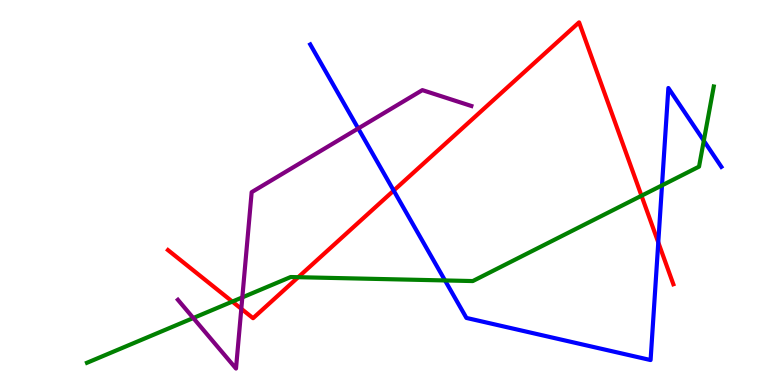[{'lines': ['blue', 'red'], 'intersections': [{'x': 5.08, 'y': 5.05}, {'x': 8.49, 'y': 3.7}]}, {'lines': ['green', 'red'], 'intersections': [{'x': 3.0, 'y': 2.17}, {'x': 3.85, 'y': 2.8}, {'x': 8.28, 'y': 4.92}]}, {'lines': ['purple', 'red'], 'intersections': [{'x': 3.11, 'y': 1.98}]}, {'lines': ['blue', 'green'], 'intersections': [{'x': 5.74, 'y': 2.72}, {'x': 8.54, 'y': 5.19}, {'x': 9.08, 'y': 6.35}]}, {'lines': ['blue', 'purple'], 'intersections': [{'x': 4.62, 'y': 6.66}]}, {'lines': ['green', 'purple'], 'intersections': [{'x': 2.49, 'y': 1.74}, {'x': 3.13, 'y': 2.28}]}]